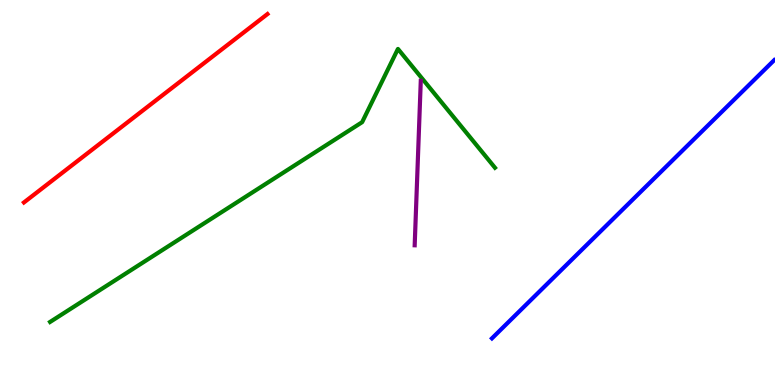[{'lines': ['blue', 'red'], 'intersections': []}, {'lines': ['green', 'red'], 'intersections': []}, {'lines': ['purple', 'red'], 'intersections': []}, {'lines': ['blue', 'green'], 'intersections': []}, {'lines': ['blue', 'purple'], 'intersections': []}, {'lines': ['green', 'purple'], 'intersections': []}]